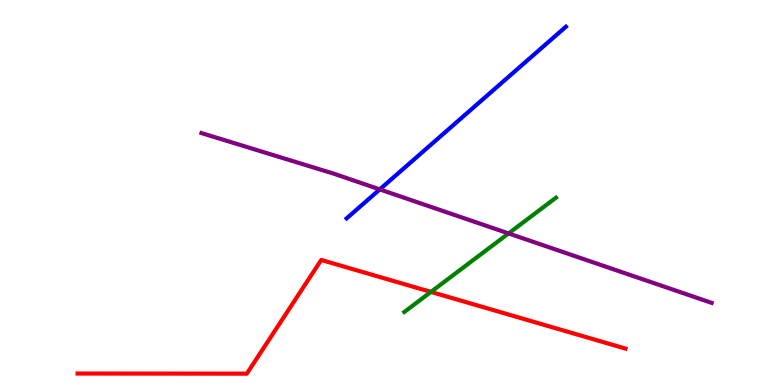[{'lines': ['blue', 'red'], 'intersections': []}, {'lines': ['green', 'red'], 'intersections': [{'x': 5.56, 'y': 2.42}]}, {'lines': ['purple', 'red'], 'intersections': []}, {'lines': ['blue', 'green'], 'intersections': []}, {'lines': ['blue', 'purple'], 'intersections': [{'x': 4.9, 'y': 5.08}]}, {'lines': ['green', 'purple'], 'intersections': [{'x': 6.56, 'y': 3.94}]}]